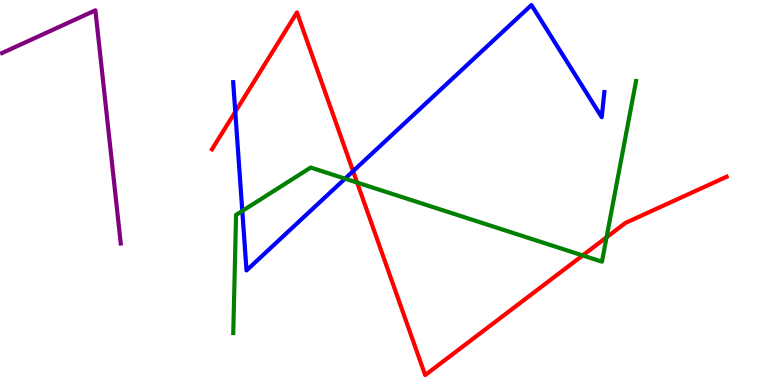[{'lines': ['blue', 'red'], 'intersections': [{'x': 3.04, 'y': 7.1}, {'x': 4.56, 'y': 5.55}]}, {'lines': ['green', 'red'], 'intersections': [{'x': 4.61, 'y': 5.26}, {'x': 7.52, 'y': 3.37}, {'x': 7.83, 'y': 3.84}]}, {'lines': ['purple', 'red'], 'intersections': []}, {'lines': ['blue', 'green'], 'intersections': [{'x': 3.13, 'y': 4.52}, {'x': 4.45, 'y': 5.36}]}, {'lines': ['blue', 'purple'], 'intersections': []}, {'lines': ['green', 'purple'], 'intersections': []}]